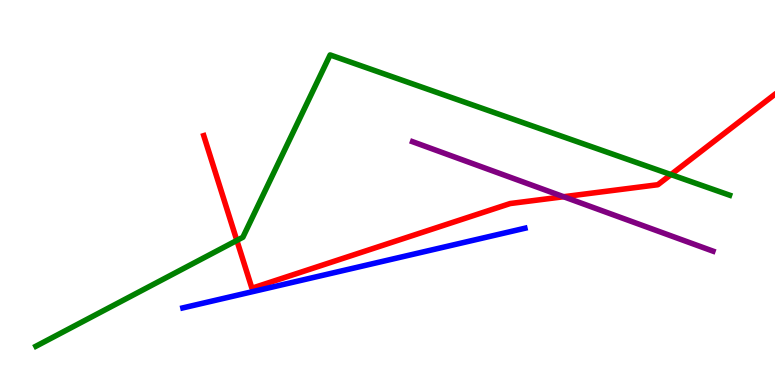[{'lines': ['blue', 'red'], 'intersections': []}, {'lines': ['green', 'red'], 'intersections': [{'x': 3.06, 'y': 3.75}, {'x': 8.66, 'y': 5.47}]}, {'lines': ['purple', 'red'], 'intersections': [{'x': 7.27, 'y': 4.89}]}, {'lines': ['blue', 'green'], 'intersections': []}, {'lines': ['blue', 'purple'], 'intersections': []}, {'lines': ['green', 'purple'], 'intersections': []}]